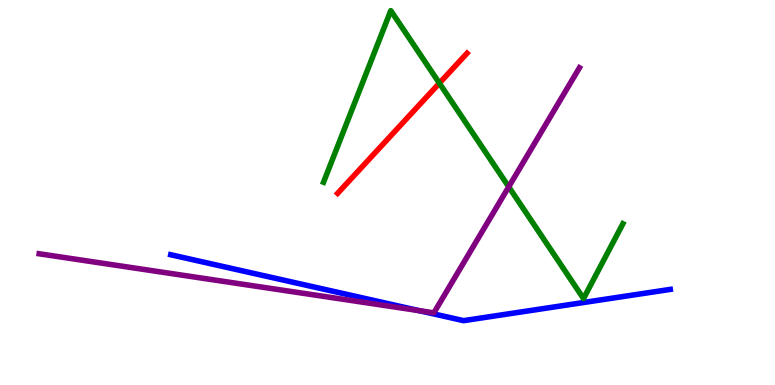[{'lines': ['blue', 'red'], 'intersections': []}, {'lines': ['green', 'red'], 'intersections': [{'x': 5.67, 'y': 7.84}]}, {'lines': ['purple', 'red'], 'intersections': []}, {'lines': ['blue', 'green'], 'intersections': []}, {'lines': ['blue', 'purple'], 'intersections': [{'x': 5.41, 'y': 1.93}]}, {'lines': ['green', 'purple'], 'intersections': [{'x': 6.56, 'y': 5.15}]}]